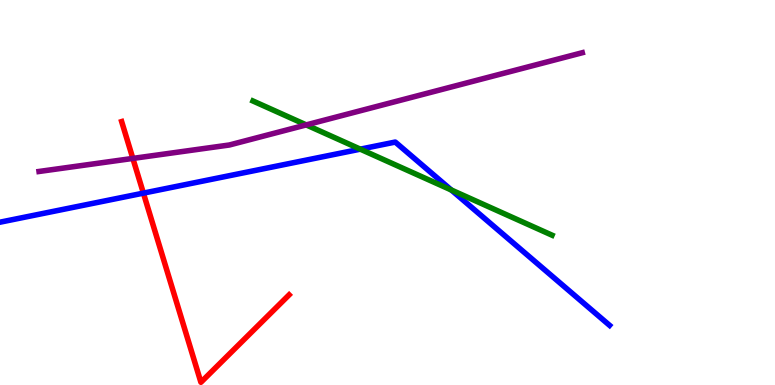[{'lines': ['blue', 'red'], 'intersections': [{'x': 1.85, 'y': 4.98}]}, {'lines': ['green', 'red'], 'intersections': []}, {'lines': ['purple', 'red'], 'intersections': [{'x': 1.71, 'y': 5.89}]}, {'lines': ['blue', 'green'], 'intersections': [{'x': 4.65, 'y': 6.13}, {'x': 5.82, 'y': 5.07}]}, {'lines': ['blue', 'purple'], 'intersections': []}, {'lines': ['green', 'purple'], 'intersections': [{'x': 3.95, 'y': 6.76}]}]